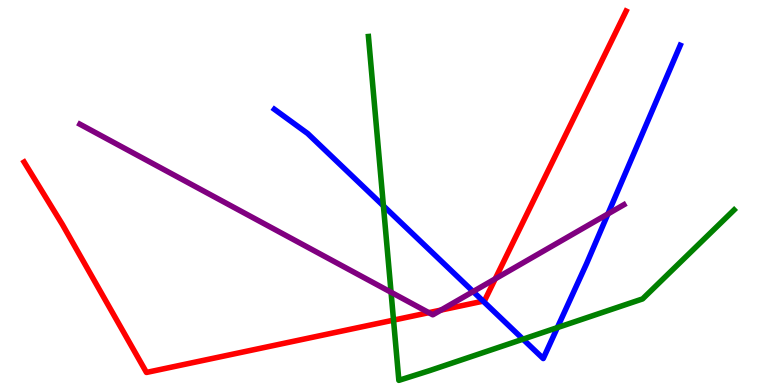[{'lines': ['blue', 'red'], 'intersections': [{'x': 6.23, 'y': 2.18}]}, {'lines': ['green', 'red'], 'intersections': [{'x': 5.08, 'y': 1.69}]}, {'lines': ['purple', 'red'], 'intersections': [{'x': 5.53, 'y': 1.88}, {'x': 5.69, 'y': 1.95}, {'x': 6.39, 'y': 2.76}]}, {'lines': ['blue', 'green'], 'intersections': [{'x': 4.95, 'y': 4.65}, {'x': 6.75, 'y': 1.19}, {'x': 7.19, 'y': 1.49}]}, {'lines': ['blue', 'purple'], 'intersections': [{'x': 6.1, 'y': 2.43}, {'x': 7.84, 'y': 4.44}]}, {'lines': ['green', 'purple'], 'intersections': [{'x': 5.05, 'y': 2.41}]}]